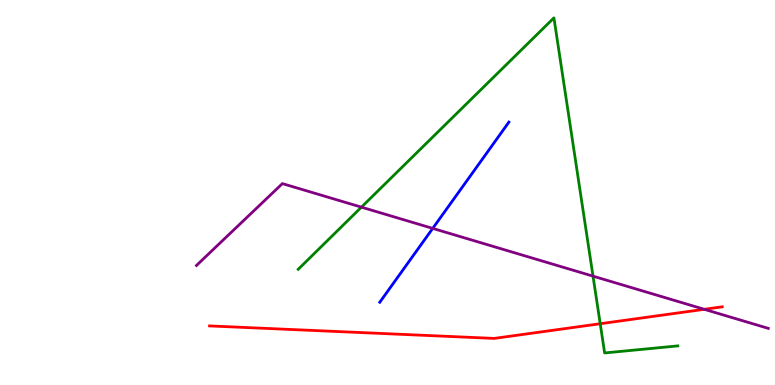[{'lines': ['blue', 'red'], 'intersections': []}, {'lines': ['green', 'red'], 'intersections': [{'x': 7.74, 'y': 1.59}]}, {'lines': ['purple', 'red'], 'intersections': [{'x': 9.09, 'y': 1.97}]}, {'lines': ['blue', 'green'], 'intersections': []}, {'lines': ['blue', 'purple'], 'intersections': [{'x': 5.58, 'y': 4.07}]}, {'lines': ['green', 'purple'], 'intersections': [{'x': 4.66, 'y': 4.62}, {'x': 7.65, 'y': 2.83}]}]